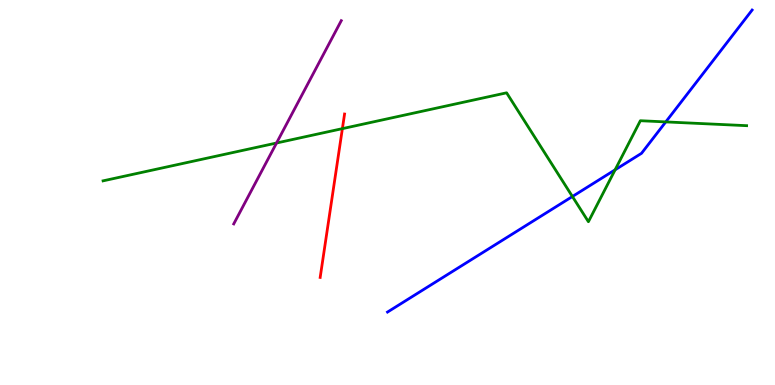[{'lines': ['blue', 'red'], 'intersections': []}, {'lines': ['green', 'red'], 'intersections': [{'x': 4.42, 'y': 6.66}]}, {'lines': ['purple', 'red'], 'intersections': []}, {'lines': ['blue', 'green'], 'intersections': [{'x': 7.39, 'y': 4.9}, {'x': 7.94, 'y': 5.59}, {'x': 8.59, 'y': 6.83}]}, {'lines': ['blue', 'purple'], 'intersections': []}, {'lines': ['green', 'purple'], 'intersections': [{'x': 3.57, 'y': 6.29}]}]